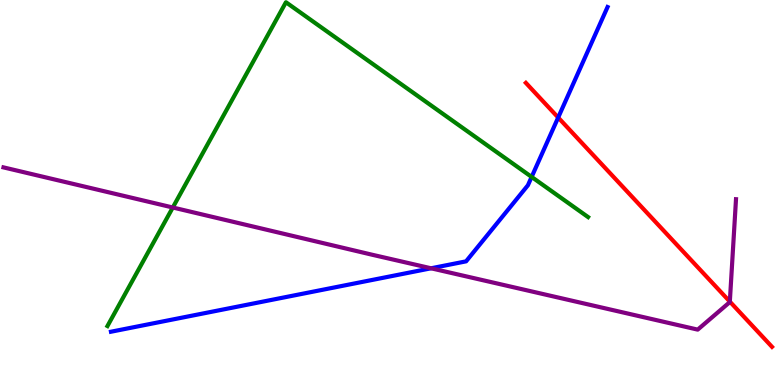[{'lines': ['blue', 'red'], 'intersections': [{'x': 7.2, 'y': 6.95}]}, {'lines': ['green', 'red'], 'intersections': []}, {'lines': ['purple', 'red'], 'intersections': [{'x': 9.42, 'y': 2.17}]}, {'lines': ['blue', 'green'], 'intersections': [{'x': 6.86, 'y': 5.4}]}, {'lines': ['blue', 'purple'], 'intersections': [{'x': 5.56, 'y': 3.03}]}, {'lines': ['green', 'purple'], 'intersections': [{'x': 2.23, 'y': 4.61}]}]